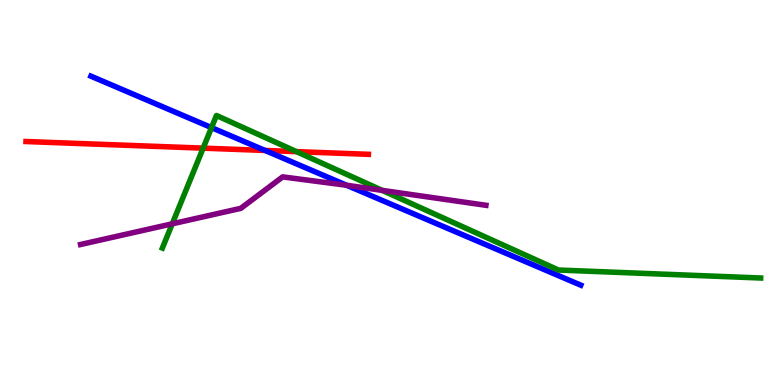[{'lines': ['blue', 'red'], 'intersections': [{'x': 3.42, 'y': 6.09}]}, {'lines': ['green', 'red'], 'intersections': [{'x': 2.62, 'y': 6.15}, {'x': 3.83, 'y': 6.06}]}, {'lines': ['purple', 'red'], 'intersections': []}, {'lines': ['blue', 'green'], 'intersections': [{'x': 2.73, 'y': 6.69}]}, {'lines': ['blue', 'purple'], 'intersections': [{'x': 4.47, 'y': 5.19}]}, {'lines': ['green', 'purple'], 'intersections': [{'x': 2.22, 'y': 4.19}, {'x': 4.93, 'y': 5.05}]}]